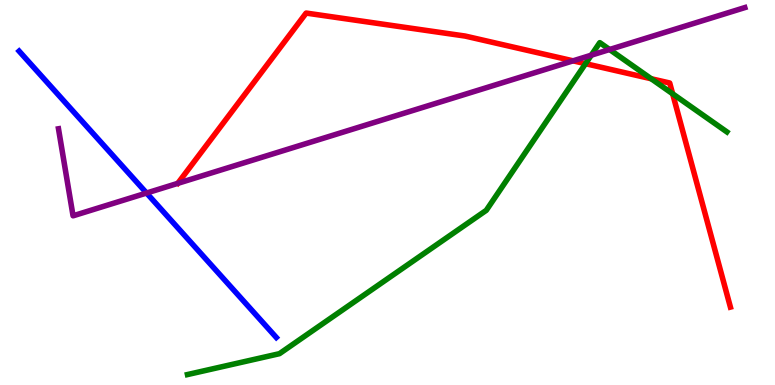[{'lines': ['blue', 'red'], 'intersections': []}, {'lines': ['green', 'red'], 'intersections': [{'x': 7.56, 'y': 8.35}, {'x': 8.4, 'y': 7.95}, {'x': 8.68, 'y': 7.56}]}, {'lines': ['purple', 'red'], 'intersections': [{'x': 7.39, 'y': 8.42}]}, {'lines': ['blue', 'green'], 'intersections': []}, {'lines': ['blue', 'purple'], 'intersections': [{'x': 1.89, 'y': 4.99}]}, {'lines': ['green', 'purple'], 'intersections': [{'x': 7.63, 'y': 8.57}, {'x': 7.87, 'y': 8.71}]}]